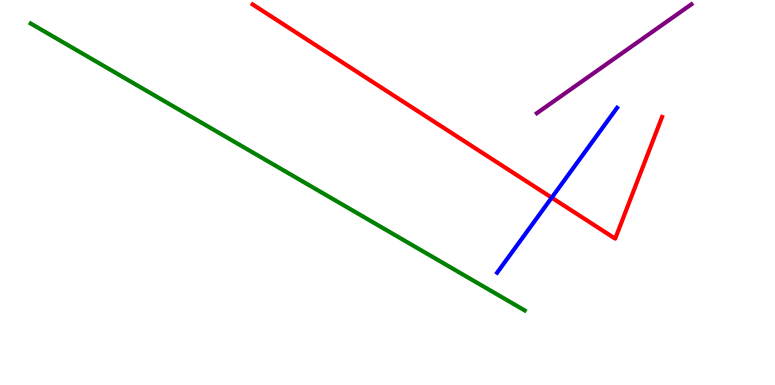[{'lines': ['blue', 'red'], 'intersections': [{'x': 7.12, 'y': 4.87}]}, {'lines': ['green', 'red'], 'intersections': []}, {'lines': ['purple', 'red'], 'intersections': []}, {'lines': ['blue', 'green'], 'intersections': []}, {'lines': ['blue', 'purple'], 'intersections': []}, {'lines': ['green', 'purple'], 'intersections': []}]